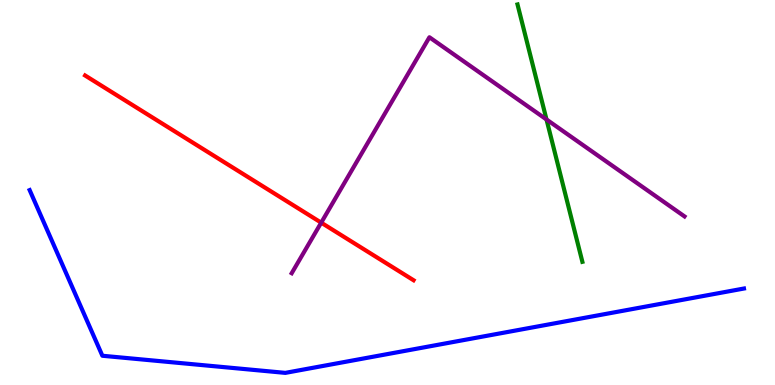[{'lines': ['blue', 'red'], 'intersections': []}, {'lines': ['green', 'red'], 'intersections': []}, {'lines': ['purple', 'red'], 'intersections': [{'x': 4.14, 'y': 4.22}]}, {'lines': ['blue', 'green'], 'intersections': []}, {'lines': ['blue', 'purple'], 'intersections': []}, {'lines': ['green', 'purple'], 'intersections': [{'x': 7.05, 'y': 6.9}]}]